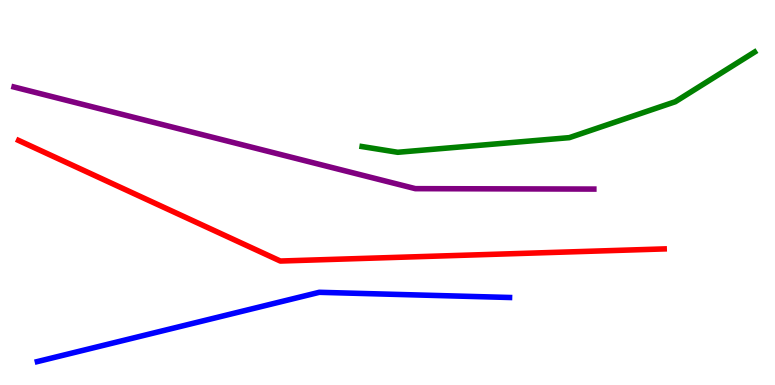[{'lines': ['blue', 'red'], 'intersections': []}, {'lines': ['green', 'red'], 'intersections': []}, {'lines': ['purple', 'red'], 'intersections': []}, {'lines': ['blue', 'green'], 'intersections': []}, {'lines': ['blue', 'purple'], 'intersections': []}, {'lines': ['green', 'purple'], 'intersections': []}]